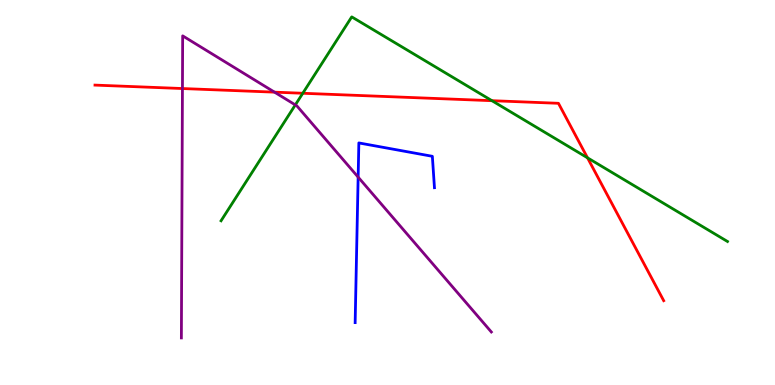[{'lines': ['blue', 'red'], 'intersections': []}, {'lines': ['green', 'red'], 'intersections': [{'x': 3.91, 'y': 7.58}, {'x': 6.35, 'y': 7.38}, {'x': 7.58, 'y': 5.9}]}, {'lines': ['purple', 'red'], 'intersections': [{'x': 2.35, 'y': 7.7}, {'x': 3.54, 'y': 7.61}]}, {'lines': ['blue', 'green'], 'intersections': []}, {'lines': ['blue', 'purple'], 'intersections': [{'x': 4.62, 'y': 5.4}]}, {'lines': ['green', 'purple'], 'intersections': [{'x': 3.81, 'y': 7.28}]}]